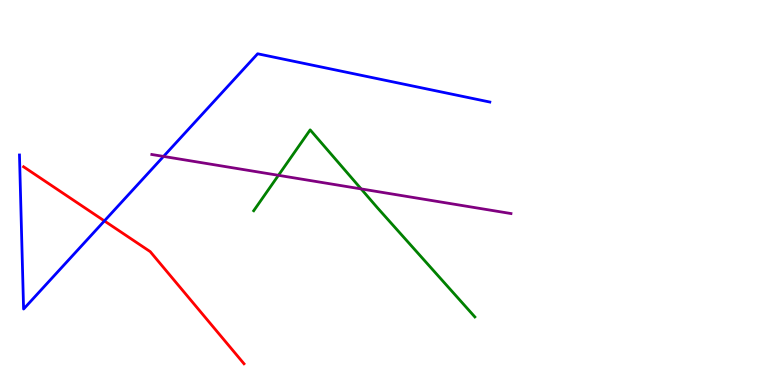[{'lines': ['blue', 'red'], 'intersections': [{'x': 1.35, 'y': 4.26}]}, {'lines': ['green', 'red'], 'intersections': []}, {'lines': ['purple', 'red'], 'intersections': []}, {'lines': ['blue', 'green'], 'intersections': []}, {'lines': ['blue', 'purple'], 'intersections': [{'x': 2.11, 'y': 5.94}]}, {'lines': ['green', 'purple'], 'intersections': [{'x': 3.59, 'y': 5.45}, {'x': 4.66, 'y': 5.09}]}]